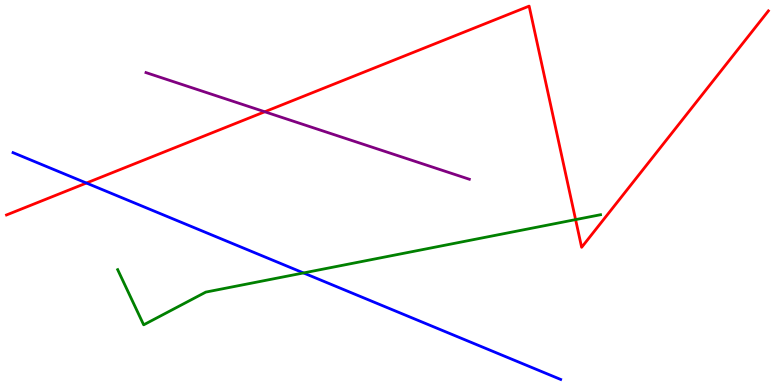[{'lines': ['blue', 'red'], 'intersections': [{'x': 1.12, 'y': 5.25}]}, {'lines': ['green', 'red'], 'intersections': [{'x': 7.43, 'y': 4.3}]}, {'lines': ['purple', 'red'], 'intersections': [{'x': 3.42, 'y': 7.1}]}, {'lines': ['blue', 'green'], 'intersections': [{'x': 3.92, 'y': 2.91}]}, {'lines': ['blue', 'purple'], 'intersections': []}, {'lines': ['green', 'purple'], 'intersections': []}]